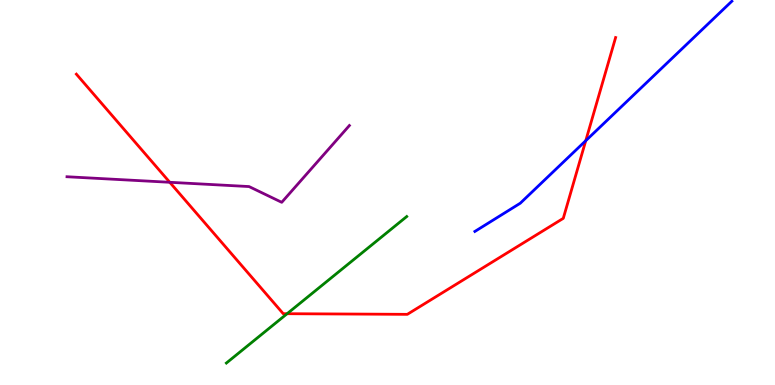[{'lines': ['blue', 'red'], 'intersections': [{'x': 7.56, 'y': 6.35}]}, {'lines': ['green', 'red'], 'intersections': [{'x': 3.7, 'y': 1.85}]}, {'lines': ['purple', 'red'], 'intersections': [{'x': 2.19, 'y': 5.27}]}, {'lines': ['blue', 'green'], 'intersections': []}, {'lines': ['blue', 'purple'], 'intersections': []}, {'lines': ['green', 'purple'], 'intersections': []}]